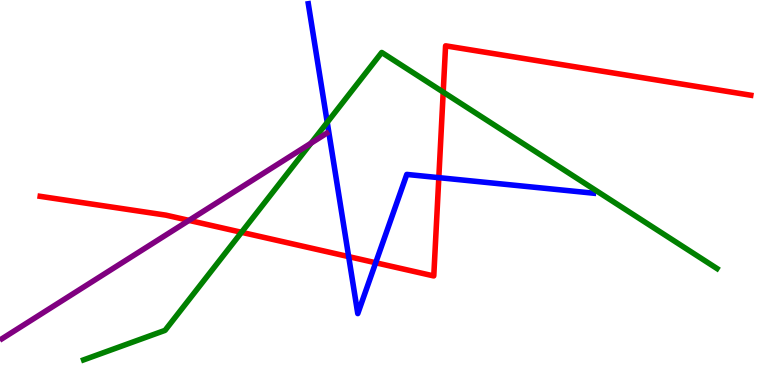[{'lines': ['blue', 'red'], 'intersections': [{'x': 4.5, 'y': 3.33}, {'x': 4.85, 'y': 3.18}, {'x': 5.66, 'y': 5.39}]}, {'lines': ['green', 'red'], 'intersections': [{'x': 3.12, 'y': 3.97}, {'x': 5.72, 'y': 7.61}]}, {'lines': ['purple', 'red'], 'intersections': [{'x': 2.44, 'y': 4.28}]}, {'lines': ['blue', 'green'], 'intersections': [{'x': 4.22, 'y': 6.82}]}, {'lines': ['blue', 'purple'], 'intersections': []}, {'lines': ['green', 'purple'], 'intersections': [{'x': 4.01, 'y': 6.28}]}]